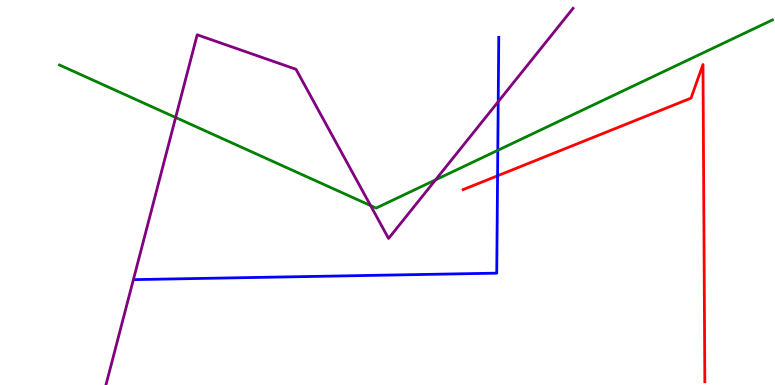[{'lines': ['blue', 'red'], 'intersections': [{'x': 6.42, 'y': 5.43}]}, {'lines': ['green', 'red'], 'intersections': []}, {'lines': ['purple', 'red'], 'intersections': []}, {'lines': ['blue', 'green'], 'intersections': [{'x': 6.42, 'y': 6.1}]}, {'lines': ['blue', 'purple'], 'intersections': [{'x': 6.43, 'y': 7.36}]}, {'lines': ['green', 'purple'], 'intersections': [{'x': 2.27, 'y': 6.95}, {'x': 4.78, 'y': 4.66}, {'x': 5.62, 'y': 5.33}]}]